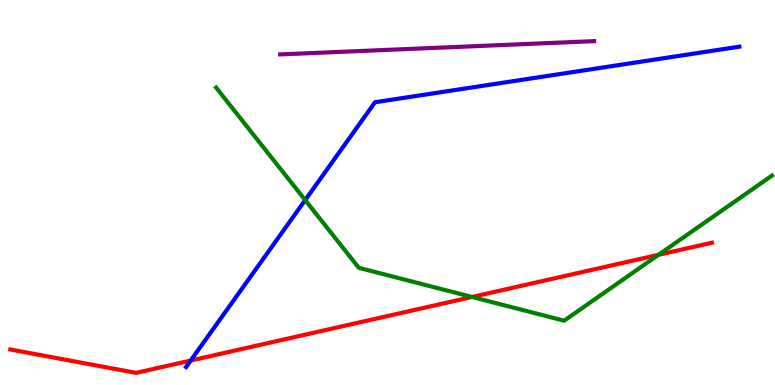[{'lines': ['blue', 'red'], 'intersections': [{'x': 2.46, 'y': 0.635}]}, {'lines': ['green', 'red'], 'intersections': [{'x': 6.09, 'y': 2.29}, {'x': 8.5, 'y': 3.38}]}, {'lines': ['purple', 'red'], 'intersections': []}, {'lines': ['blue', 'green'], 'intersections': [{'x': 3.94, 'y': 4.8}]}, {'lines': ['blue', 'purple'], 'intersections': []}, {'lines': ['green', 'purple'], 'intersections': []}]